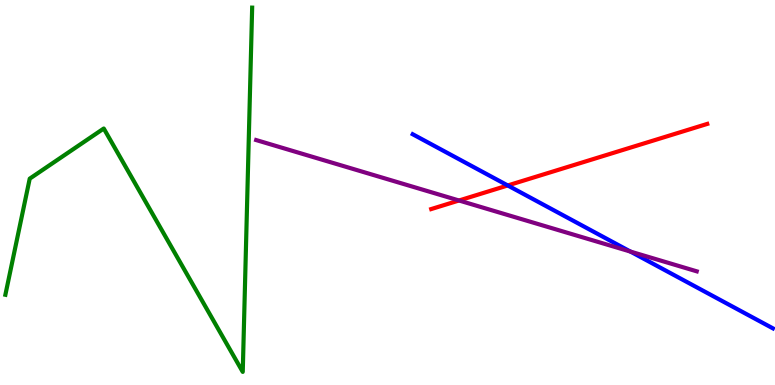[{'lines': ['blue', 'red'], 'intersections': [{'x': 6.55, 'y': 5.18}]}, {'lines': ['green', 'red'], 'intersections': []}, {'lines': ['purple', 'red'], 'intersections': [{'x': 5.92, 'y': 4.79}]}, {'lines': ['blue', 'green'], 'intersections': []}, {'lines': ['blue', 'purple'], 'intersections': [{'x': 8.13, 'y': 3.47}]}, {'lines': ['green', 'purple'], 'intersections': []}]